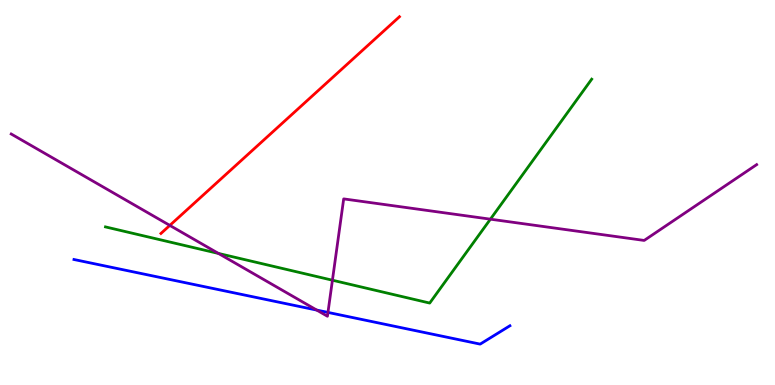[{'lines': ['blue', 'red'], 'intersections': []}, {'lines': ['green', 'red'], 'intersections': []}, {'lines': ['purple', 'red'], 'intersections': [{'x': 2.19, 'y': 4.15}]}, {'lines': ['blue', 'green'], 'intersections': []}, {'lines': ['blue', 'purple'], 'intersections': [{'x': 4.09, 'y': 1.95}, {'x': 4.23, 'y': 1.89}]}, {'lines': ['green', 'purple'], 'intersections': [{'x': 2.82, 'y': 3.42}, {'x': 4.29, 'y': 2.72}, {'x': 6.33, 'y': 4.31}]}]